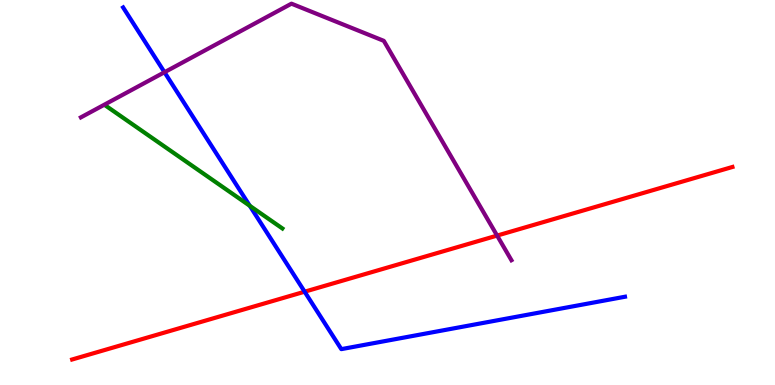[{'lines': ['blue', 'red'], 'intersections': [{'x': 3.93, 'y': 2.42}]}, {'lines': ['green', 'red'], 'intersections': []}, {'lines': ['purple', 'red'], 'intersections': [{'x': 6.41, 'y': 3.88}]}, {'lines': ['blue', 'green'], 'intersections': [{'x': 3.22, 'y': 4.65}]}, {'lines': ['blue', 'purple'], 'intersections': [{'x': 2.12, 'y': 8.12}]}, {'lines': ['green', 'purple'], 'intersections': []}]